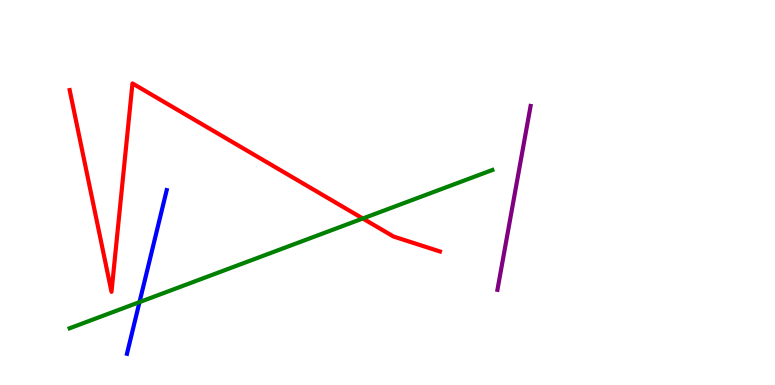[{'lines': ['blue', 'red'], 'intersections': []}, {'lines': ['green', 'red'], 'intersections': [{'x': 4.68, 'y': 4.32}]}, {'lines': ['purple', 'red'], 'intersections': []}, {'lines': ['blue', 'green'], 'intersections': [{'x': 1.8, 'y': 2.15}]}, {'lines': ['blue', 'purple'], 'intersections': []}, {'lines': ['green', 'purple'], 'intersections': []}]